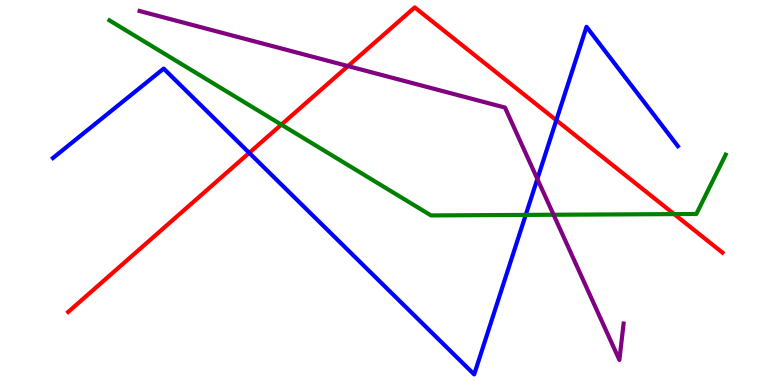[{'lines': ['blue', 'red'], 'intersections': [{'x': 3.22, 'y': 6.03}, {'x': 7.18, 'y': 6.88}]}, {'lines': ['green', 'red'], 'intersections': [{'x': 3.63, 'y': 6.76}, {'x': 8.7, 'y': 4.44}]}, {'lines': ['purple', 'red'], 'intersections': [{'x': 4.49, 'y': 8.28}]}, {'lines': ['blue', 'green'], 'intersections': [{'x': 6.78, 'y': 4.42}]}, {'lines': ['blue', 'purple'], 'intersections': [{'x': 6.93, 'y': 5.35}]}, {'lines': ['green', 'purple'], 'intersections': [{'x': 7.14, 'y': 4.42}]}]